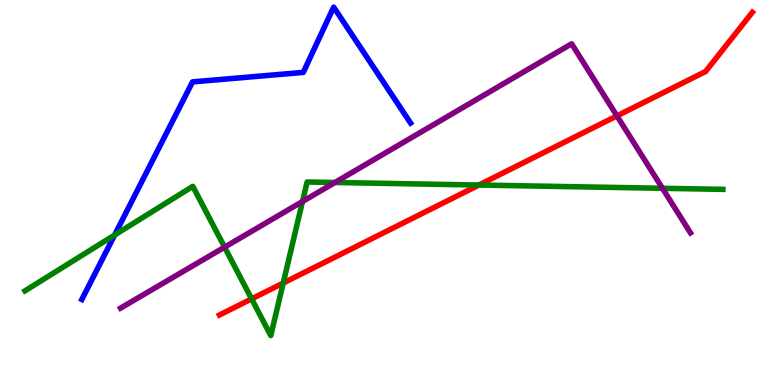[{'lines': ['blue', 'red'], 'intersections': []}, {'lines': ['green', 'red'], 'intersections': [{'x': 3.25, 'y': 2.24}, {'x': 3.65, 'y': 2.65}, {'x': 6.18, 'y': 5.19}]}, {'lines': ['purple', 'red'], 'intersections': [{'x': 7.96, 'y': 6.99}]}, {'lines': ['blue', 'green'], 'intersections': [{'x': 1.48, 'y': 3.9}]}, {'lines': ['blue', 'purple'], 'intersections': []}, {'lines': ['green', 'purple'], 'intersections': [{'x': 2.9, 'y': 3.58}, {'x': 3.9, 'y': 4.77}, {'x': 4.32, 'y': 5.26}, {'x': 8.55, 'y': 5.11}]}]